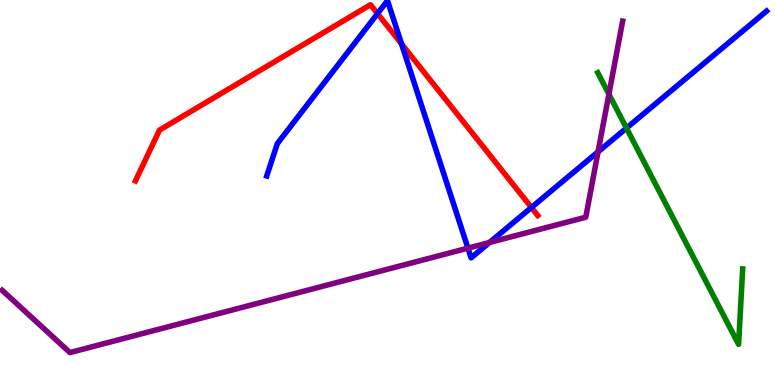[{'lines': ['blue', 'red'], 'intersections': [{'x': 4.87, 'y': 9.65}, {'x': 5.18, 'y': 8.86}, {'x': 6.86, 'y': 4.61}]}, {'lines': ['green', 'red'], 'intersections': []}, {'lines': ['purple', 'red'], 'intersections': []}, {'lines': ['blue', 'green'], 'intersections': [{'x': 8.08, 'y': 6.67}]}, {'lines': ['blue', 'purple'], 'intersections': [{'x': 6.04, 'y': 3.55}, {'x': 6.32, 'y': 3.7}, {'x': 7.72, 'y': 6.06}]}, {'lines': ['green', 'purple'], 'intersections': [{'x': 7.86, 'y': 7.55}]}]